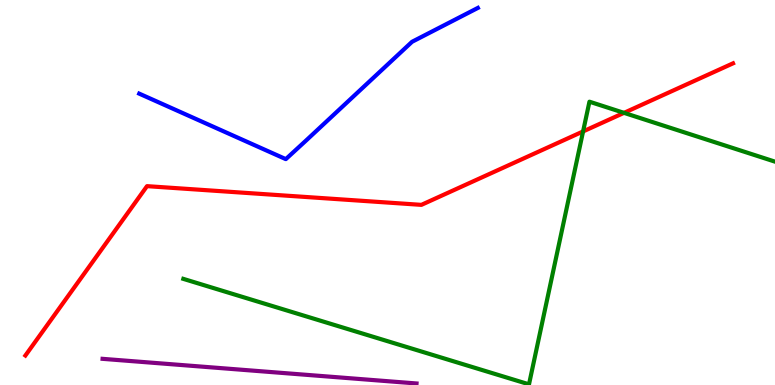[{'lines': ['blue', 'red'], 'intersections': []}, {'lines': ['green', 'red'], 'intersections': [{'x': 7.52, 'y': 6.59}, {'x': 8.05, 'y': 7.07}]}, {'lines': ['purple', 'red'], 'intersections': []}, {'lines': ['blue', 'green'], 'intersections': []}, {'lines': ['blue', 'purple'], 'intersections': []}, {'lines': ['green', 'purple'], 'intersections': []}]